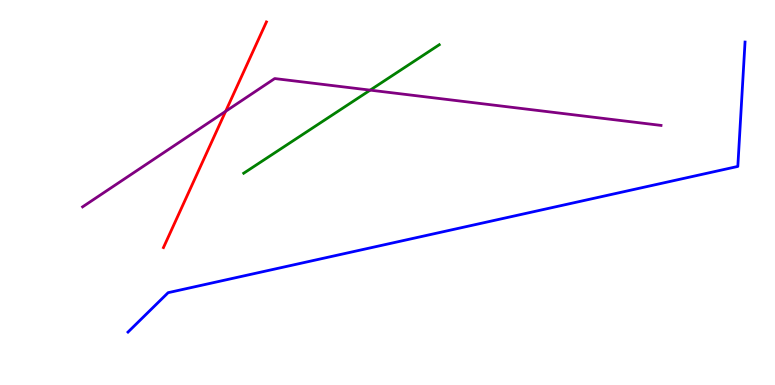[{'lines': ['blue', 'red'], 'intersections': []}, {'lines': ['green', 'red'], 'intersections': []}, {'lines': ['purple', 'red'], 'intersections': [{'x': 2.91, 'y': 7.11}]}, {'lines': ['blue', 'green'], 'intersections': []}, {'lines': ['blue', 'purple'], 'intersections': []}, {'lines': ['green', 'purple'], 'intersections': [{'x': 4.78, 'y': 7.66}]}]